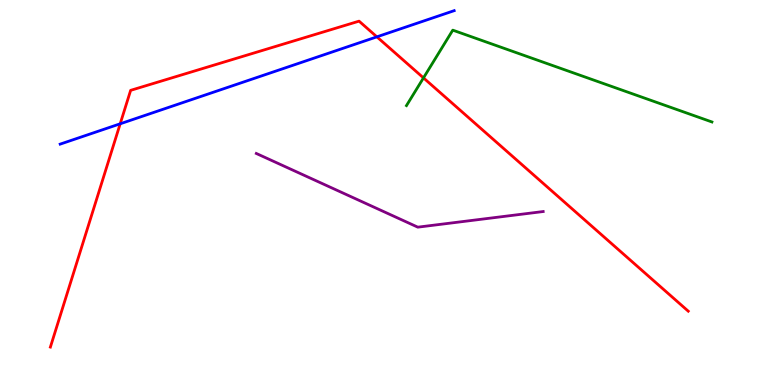[{'lines': ['blue', 'red'], 'intersections': [{'x': 1.55, 'y': 6.78}, {'x': 4.86, 'y': 9.04}]}, {'lines': ['green', 'red'], 'intersections': [{'x': 5.46, 'y': 7.98}]}, {'lines': ['purple', 'red'], 'intersections': []}, {'lines': ['blue', 'green'], 'intersections': []}, {'lines': ['blue', 'purple'], 'intersections': []}, {'lines': ['green', 'purple'], 'intersections': []}]